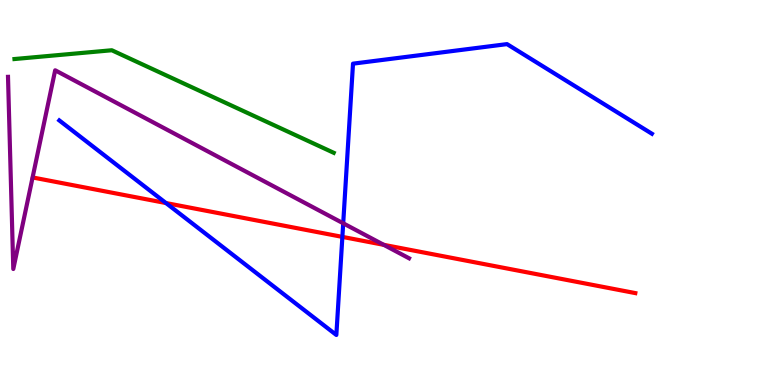[{'lines': ['blue', 'red'], 'intersections': [{'x': 2.14, 'y': 4.73}, {'x': 4.42, 'y': 3.85}]}, {'lines': ['green', 'red'], 'intersections': []}, {'lines': ['purple', 'red'], 'intersections': [{'x': 4.95, 'y': 3.64}]}, {'lines': ['blue', 'green'], 'intersections': []}, {'lines': ['blue', 'purple'], 'intersections': [{'x': 4.43, 'y': 4.2}]}, {'lines': ['green', 'purple'], 'intersections': []}]